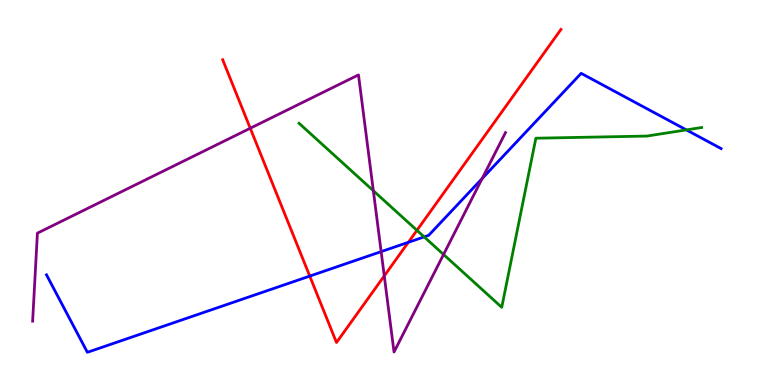[{'lines': ['blue', 'red'], 'intersections': [{'x': 4.0, 'y': 2.83}, {'x': 5.27, 'y': 3.71}]}, {'lines': ['green', 'red'], 'intersections': [{'x': 5.38, 'y': 4.02}]}, {'lines': ['purple', 'red'], 'intersections': [{'x': 3.23, 'y': 6.67}, {'x': 4.96, 'y': 2.83}]}, {'lines': ['blue', 'green'], 'intersections': [{'x': 5.47, 'y': 3.85}, {'x': 8.86, 'y': 6.63}]}, {'lines': ['blue', 'purple'], 'intersections': [{'x': 4.92, 'y': 3.46}, {'x': 6.22, 'y': 5.36}]}, {'lines': ['green', 'purple'], 'intersections': [{'x': 4.82, 'y': 5.05}, {'x': 5.72, 'y': 3.39}]}]